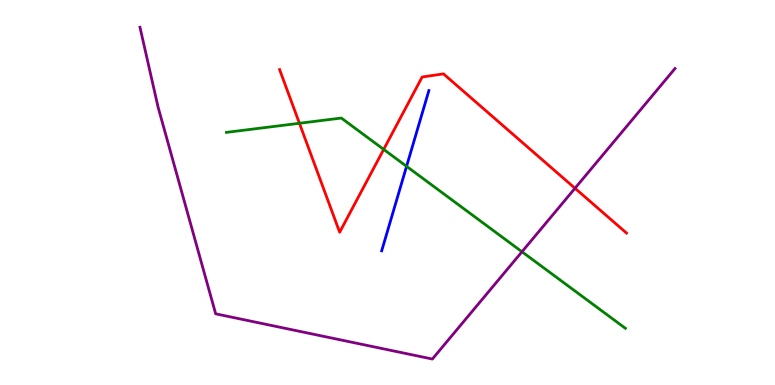[{'lines': ['blue', 'red'], 'intersections': []}, {'lines': ['green', 'red'], 'intersections': [{'x': 3.86, 'y': 6.8}, {'x': 4.95, 'y': 6.12}]}, {'lines': ['purple', 'red'], 'intersections': [{'x': 7.42, 'y': 5.11}]}, {'lines': ['blue', 'green'], 'intersections': [{'x': 5.25, 'y': 5.68}]}, {'lines': ['blue', 'purple'], 'intersections': []}, {'lines': ['green', 'purple'], 'intersections': [{'x': 6.74, 'y': 3.46}]}]